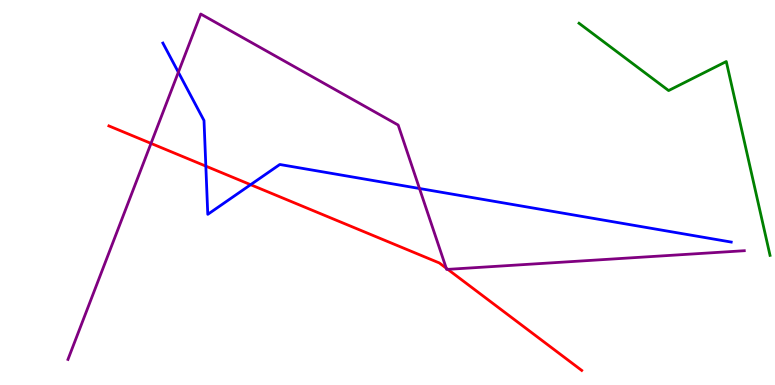[{'lines': ['blue', 'red'], 'intersections': [{'x': 2.66, 'y': 5.69}, {'x': 3.23, 'y': 5.2}]}, {'lines': ['green', 'red'], 'intersections': []}, {'lines': ['purple', 'red'], 'intersections': [{'x': 1.95, 'y': 6.28}, {'x': 5.76, 'y': 3.03}, {'x': 5.78, 'y': 3.0}]}, {'lines': ['blue', 'green'], 'intersections': []}, {'lines': ['blue', 'purple'], 'intersections': [{'x': 2.3, 'y': 8.12}, {'x': 5.41, 'y': 5.1}]}, {'lines': ['green', 'purple'], 'intersections': []}]